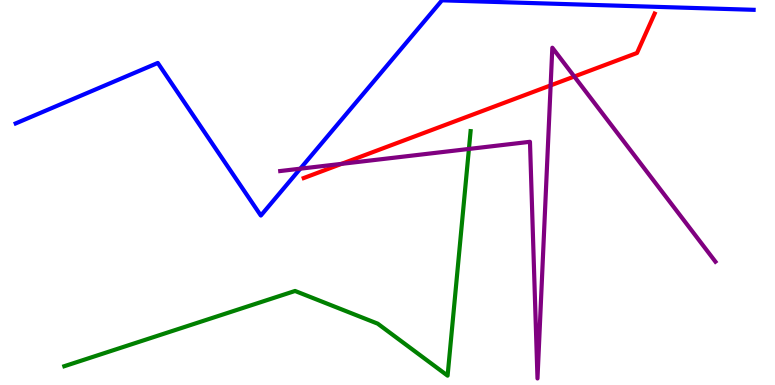[{'lines': ['blue', 'red'], 'intersections': []}, {'lines': ['green', 'red'], 'intersections': []}, {'lines': ['purple', 'red'], 'intersections': [{'x': 4.41, 'y': 5.74}, {'x': 7.11, 'y': 7.78}, {'x': 7.41, 'y': 8.01}]}, {'lines': ['blue', 'green'], 'intersections': []}, {'lines': ['blue', 'purple'], 'intersections': [{'x': 3.87, 'y': 5.62}]}, {'lines': ['green', 'purple'], 'intersections': [{'x': 6.05, 'y': 6.13}]}]